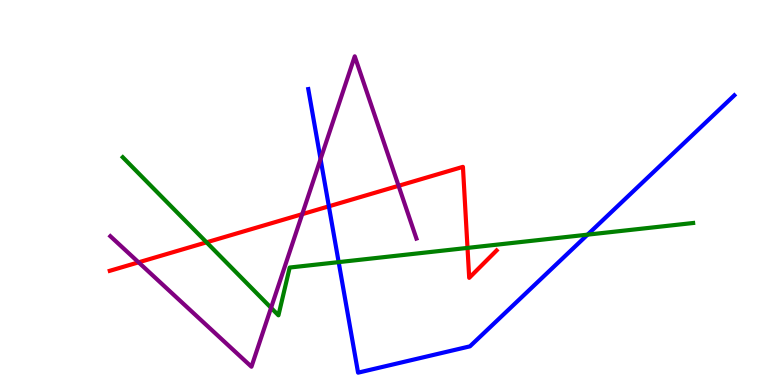[{'lines': ['blue', 'red'], 'intersections': [{'x': 4.24, 'y': 4.64}]}, {'lines': ['green', 'red'], 'intersections': [{'x': 2.67, 'y': 3.71}, {'x': 6.03, 'y': 3.56}]}, {'lines': ['purple', 'red'], 'intersections': [{'x': 1.79, 'y': 3.19}, {'x': 3.9, 'y': 4.44}, {'x': 5.14, 'y': 5.17}]}, {'lines': ['blue', 'green'], 'intersections': [{'x': 4.37, 'y': 3.19}, {'x': 7.58, 'y': 3.91}]}, {'lines': ['blue', 'purple'], 'intersections': [{'x': 4.14, 'y': 5.87}]}, {'lines': ['green', 'purple'], 'intersections': [{'x': 3.5, 'y': 2.0}]}]